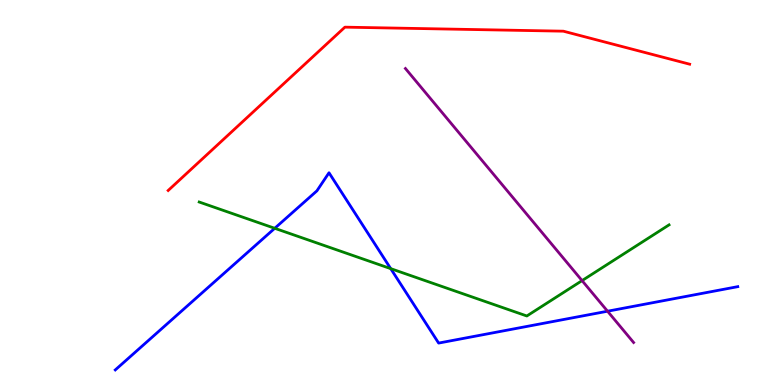[{'lines': ['blue', 'red'], 'intersections': []}, {'lines': ['green', 'red'], 'intersections': []}, {'lines': ['purple', 'red'], 'intersections': []}, {'lines': ['blue', 'green'], 'intersections': [{'x': 3.55, 'y': 4.07}, {'x': 5.04, 'y': 3.02}]}, {'lines': ['blue', 'purple'], 'intersections': [{'x': 7.84, 'y': 1.92}]}, {'lines': ['green', 'purple'], 'intersections': [{'x': 7.51, 'y': 2.71}]}]